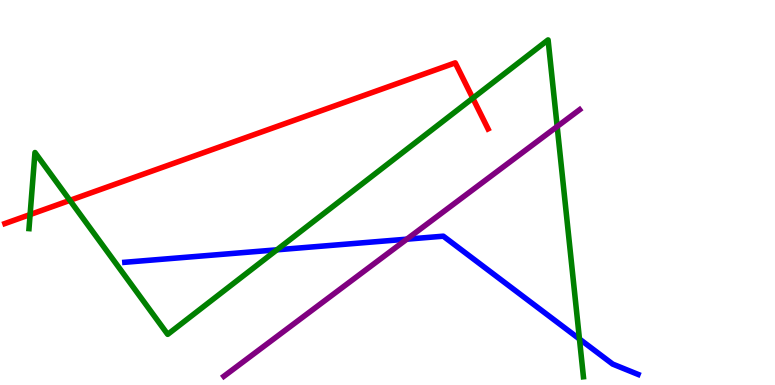[{'lines': ['blue', 'red'], 'intersections': []}, {'lines': ['green', 'red'], 'intersections': [{'x': 0.388, 'y': 4.43}, {'x': 0.902, 'y': 4.8}, {'x': 6.1, 'y': 7.45}]}, {'lines': ['purple', 'red'], 'intersections': []}, {'lines': ['blue', 'green'], 'intersections': [{'x': 3.57, 'y': 3.51}, {'x': 7.48, 'y': 1.19}]}, {'lines': ['blue', 'purple'], 'intersections': [{'x': 5.25, 'y': 3.79}]}, {'lines': ['green', 'purple'], 'intersections': [{'x': 7.19, 'y': 6.71}]}]